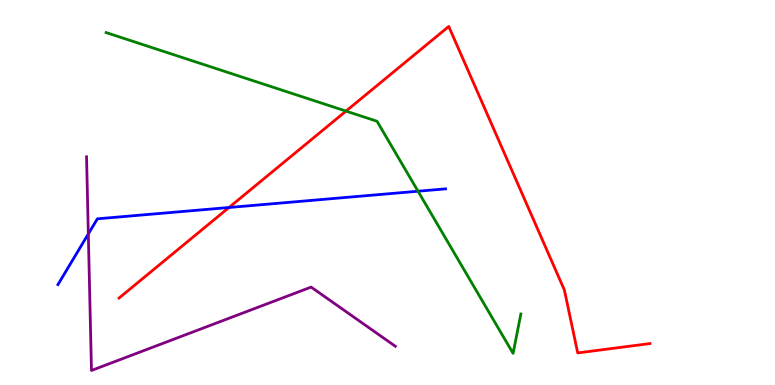[{'lines': ['blue', 'red'], 'intersections': [{'x': 2.95, 'y': 4.61}]}, {'lines': ['green', 'red'], 'intersections': [{'x': 4.46, 'y': 7.11}]}, {'lines': ['purple', 'red'], 'intersections': []}, {'lines': ['blue', 'green'], 'intersections': [{'x': 5.39, 'y': 5.03}]}, {'lines': ['blue', 'purple'], 'intersections': [{'x': 1.14, 'y': 3.92}]}, {'lines': ['green', 'purple'], 'intersections': []}]